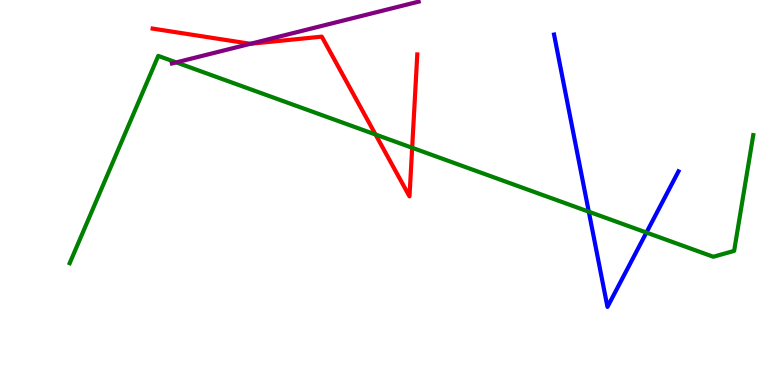[{'lines': ['blue', 'red'], 'intersections': []}, {'lines': ['green', 'red'], 'intersections': [{'x': 4.85, 'y': 6.51}, {'x': 5.32, 'y': 6.16}]}, {'lines': ['purple', 'red'], 'intersections': [{'x': 3.23, 'y': 8.86}]}, {'lines': ['blue', 'green'], 'intersections': [{'x': 7.6, 'y': 4.5}, {'x': 8.34, 'y': 3.96}]}, {'lines': ['blue', 'purple'], 'intersections': []}, {'lines': ['green', 'purple'], 'intersections': [{'x': 2.27, 'y': 8.38}]}]